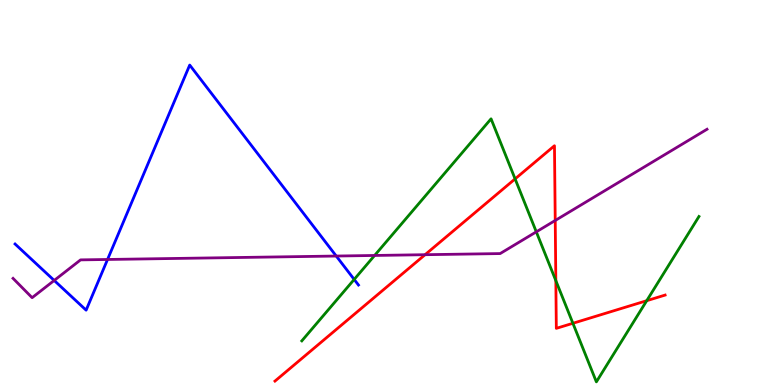[{'lines': ['blue', 'red'], 'intersections': []}, {'lines': ['green', 'red'], 'intersections': [{'x': 6.65, 'y': 5.35}, {'x': 7.17, 'y': 2.71}, {'x': 7.39, 'y': 1.6}, {'x': 8.34, 'y': 2.19}]}, {'lines': ['purple', 'red'], 'intersections': [{'x': 5.48, 'y': 3.38}, {'x': 7.16, 'y': 4.27}]}, {'lines': ['blue', 'green'], 'intersections': [{'x': 4.57, 'y': 2.74}]}, {'lines': ['blue', 'purple'], 'intersections': [{'x': 0.699, 'y': 2.72}, {'x': 1.39, 'y': 3.26}, {'x': 4.34, 'y': 3.35}]}, {'lines': ['green', 'purple'], 'intersections': [{'x': 4.83, 'y': 3.36}, {'x': 6.92, 'y': 3.98}]}]